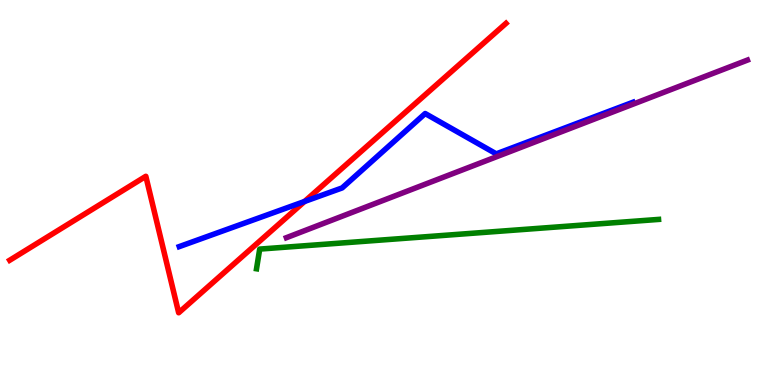[{'lines': ['blue', 'red'], 'intersections': [{'x': 3.93, 'y': 4.77}]}, {'lines': ['green', 'red'], 'intersections': []}, {'lines': ['purple', 'red'], 'intersections': []}, {'lines': ['blue', 'green'], 'intersections': []}, {'lines': ['blue', 'purple'], 'intersections': []}, {'lines': ['green', 'purple'], 'intersections': []}]